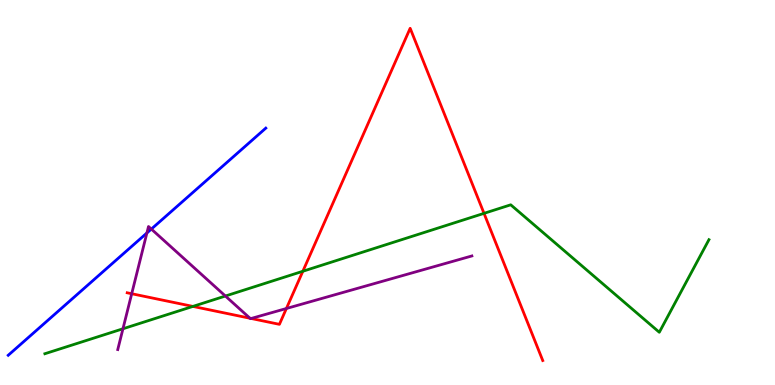[{'lines': ['blue', 'red'], 'intersections': []}, {'lines': ['green', 'red'], 'intersections': [{'x': 2.49, 'y': 2.04}, {'x': 3.91, 'y': 2.95}, {'x': 6.25, 'y': 4.46}]}, {'lines': ['purple', 'red'], 'intersections': [{'x': 1.7, 'y': 2.37}, {'x': 3.23, 'y': 1.73}, {'x': 3.24, 'y': 1.73}, {'x': 3.7, 'y': 1.99}]}, {'lines': ['blue', 'green'], 'intersections': []}, {'lines': ['blue', 'purple'], 'intersections': [{'x': 1.9, 'y': 3.95}, {'x': 1.95, 'y': 4.05}]}, {'lines': ['green', 'purple'], 'intersections': [{'x': 1.59, 'y': 1.46}, {'x': 2.91, 'y': 2.31}]}]